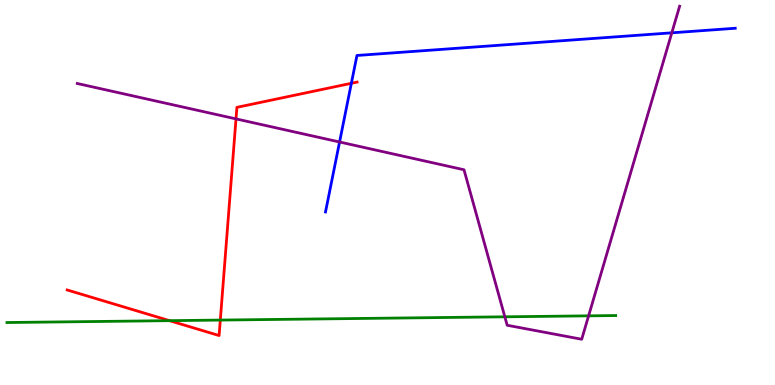[{'lines': ['blue', 'red'], 'intersections': [{'x': 4.53, 'y': 7.84}]}, {'lines': ['green', 'red'], 'intersections': [{'x': 2.19, 'y': 1.67}, {'x': 2.84, 'y': 1.69}]}, {'lines': ['purple', 'red'], 'intersections': [{'x': 3.05, 'y': 6.91}]}, {'lines': ['blue', 'green'], 'intersections': []}, {'lines': ['blue', 'purple'], 'intersections': [{'x': 4.38, 'y': 6.31}, {'x': 8.67, 'y': 9.15}]}, {'lines': ['green', 'purple'], 'intersections': [{'x': 6.51, 'y': 1.77}, {'x': 7.59, 'y': 1.8}]}]